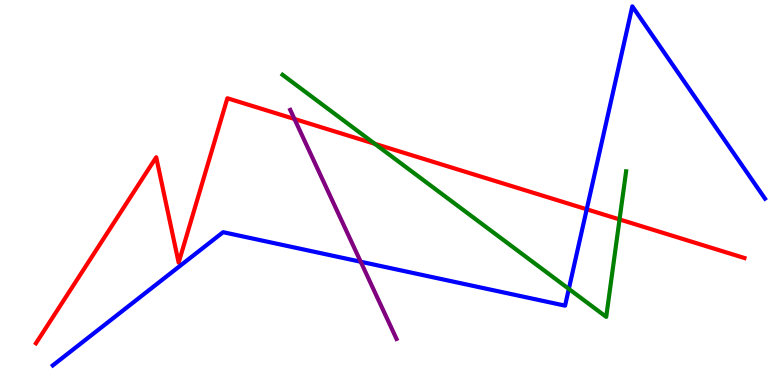[{'lines': ['blue', 'red'], 'intersections': [{'x': 7.57, 'y': 4.56}]}, {'lines': ['green', 'red'], 'intersections': [{'x': 4.84, 'y': 6.26}, {'x': 7.99, 'y': 4.3}]}, {'lines': ['purple', 'red'], 'intersections': [{'x': 3.8, 'y': 6.91}]}, {'lines': ['blue', 'green'], 'intersections': [{'x': 7.34, 'y': 2.5}]}, {'lines': ['blue', 'purple'], 'intersections': [{'x': 4.65, 'y': 3.2}]}, {'lines': ['green', 'purple'], 'intersections': []}]